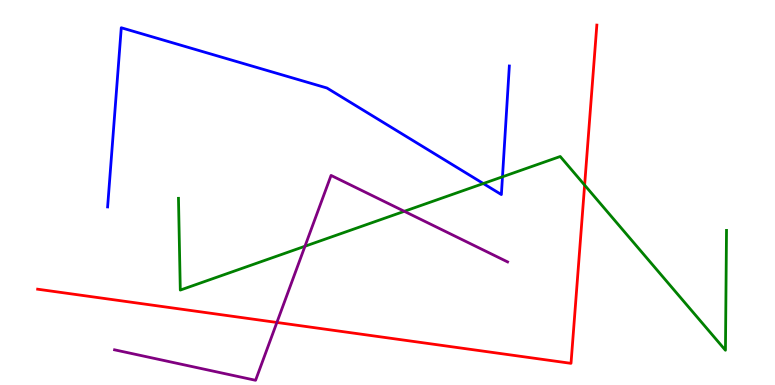[{'lines': ['blue', 'red'], 'intersections': []}, {'lines': ['green', 'red'], 'intersections': [{'x': 7.54, 'y': 5.19}]}, {'lines': ['purple', 'red'], 'intersections': [{'x': 3.57, 'y': 1.62}]}, {'lines': ['blue', 'green'], 'intersections': [{'x': 6.24, 'y': 5.23}, {'x': 6.48, 'y': 5.41}]}, {'lines': ['blue', 'purple'], 'intersections': []}, {'lines': ['green', 'purple'], 'intersections': [{'x': 3.94, 'y': 3.6}, {'x': 5.22, 'y': 4.51}]}]